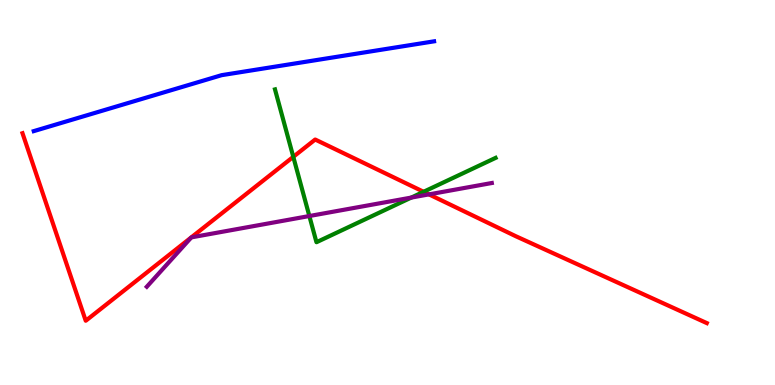[{'lines': ['blue', 'red'], 'intersections': []}, {'lines': ['green', 'red'], 'intersections': [{'x': 3.78, 'y': 5.93}, {'x': 5.47, 'y': 5.02}]}, {'lines': ['purple', 'red'], 'intersections': [{'x': 5.54, 'y': 4.95}]}, {'lines': ['blue', 'green'], 'intersections': []}, {'lines': ['blue', 'purple'], 'intersections': []}, {'lines': ['green', 'purple'], 'intersections': [{'x': 3.99, 'y': 4.39}, {'x': 5.31, 'y': 4.87}]}]